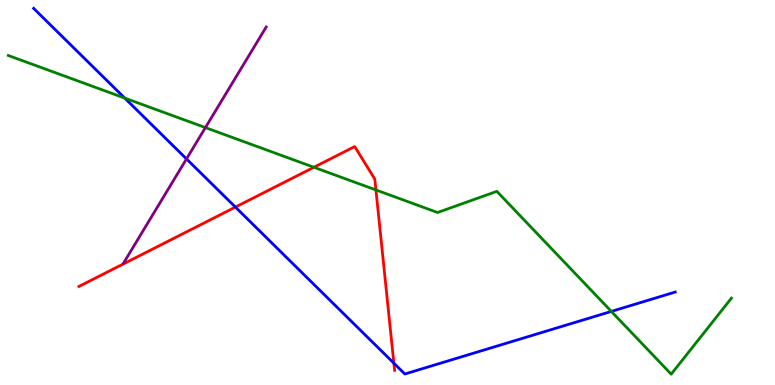[{'lines': ['blue', 'red'], 'intersections': [{'x': 3.04, 'y': 4.62}, {'x': 5.08, 'y': 0.567}]}, {'lines': ['green', 'red'], 'intersections': [{'x': 4.05, 'y': 5.66}, {'x': 4.85, 'y': 5.07}]}, {'lines': ['purple', 'red'], 'intersections': []}, {'lines': ['blue', 'green'], 'intersections': [{'x': 1.61, 'y': 7.45}, {'x': 7.89, 'y': 1.91}]}, {'lines': ['blue', 'purple'], 'intersections': [{'x': 2.41, 'y': 5.87}]}, {'lines': ['green', 'purple'], 'intersections': [{'x': 2.65, 'y': 6.69}]}]